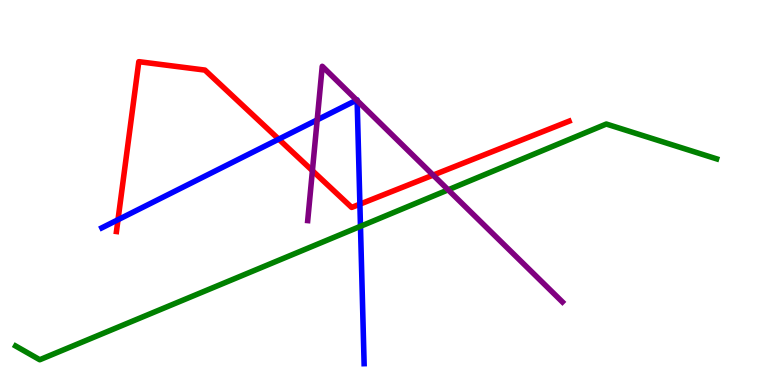[{'lines': ['blue', 'red'], 'intersections': [{'x': 1.52, 'y': 4.29}, {'x': 3.6, 'y': 6.39}, {'x': 4.64, 'y': 4.7}]}, {'lines': ['green', 'red'], 'intersections': []}, {'lines': ['purple', 'red'], 'intersections': [{'x': 4.03, 'y': 5.57}, {'x': 5.59, 'y': 5.45}]}, {'lines': ['blue', 'green'], 'intersections': [{'x': 4.65, 'y': 4.12}]}, {'lines': ['blue', 'purple'], 'intersections': [{'x': 4.09, 'y': 6.89}, {'x': 4.6, 'y': 7.4}, {'x': 4.61, 'y': 7.39}]}, {'lines': ['green', 'purple'], 'intersections': [{'x': 5.78, 'y': 5.07}]}]